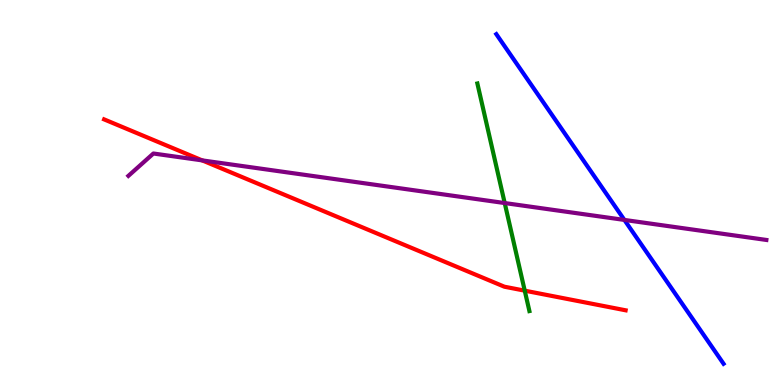[{'lines': ['blue', 'red'], 'intersections': []}, {'lines': ['green', 'red'], 'intersections': [{'x': 6.77, 'y': 2.45}]}, {'lines': ['purple', 'red'], 'intersections': [{'x': 2.61, 'y': 5.83}]}, {'lines': ['blue', 'green'], 'intersections': []}, {'lines': ['blue', 'purple'], 'intersections': [{'x': 8.06, 'y': 4.29}]}, {'lines': ['green', 'purple'], 'intersections': [{'x': 6.51, 'y': 4.73}]}]